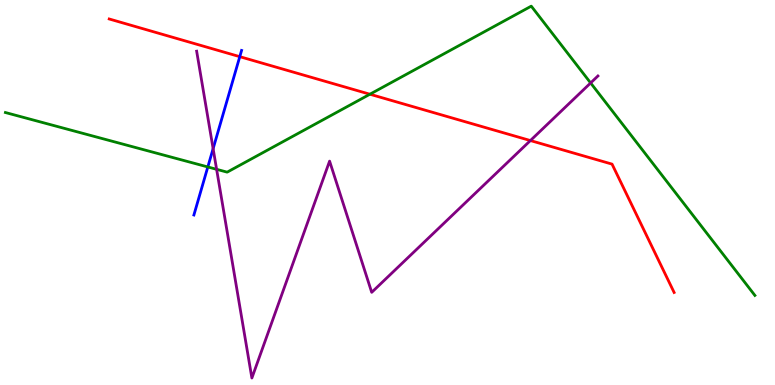[{'lines': ['blue', 'red'], 'intersections': [{'x': 3.09, 'y': 8.53}]}, {'lines': ['green', 'red'], 'intersections': [{'x': 4.77, 'y': 7.55}]}, {'lines': ['purple', 'red'], 'intersections': [{'x': 6.84, 'y': 6.35}]}, {'lines': ['blue', 'green'], 'intersections': [{'x': 2.68, 'y': 5.66}]}, {'lines': ['blue', 'purple'], 'intersections': [{'x': 2.75, 'y': 6.14}]}, {'lines': ['green', 'purple'], 'intersections': [{'x': 2.8, 'y': 5.6}, {'x': 7.62, 'y': 7.85}]}]